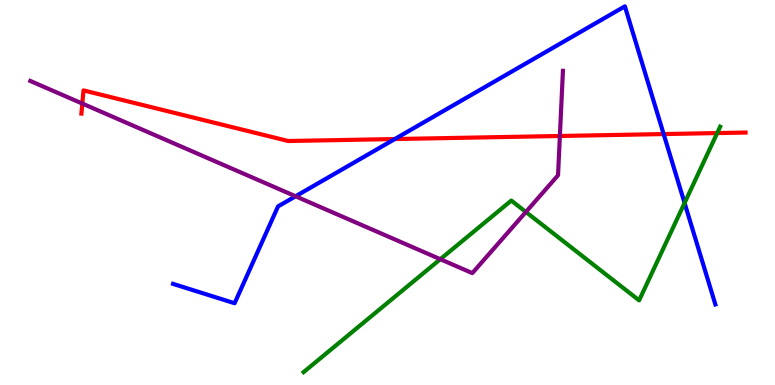[{'lines': ['blue', 'red'], 'intersections': [{'x': 5.09, 'y': 6.39}, {'x': 8.56, 'y': 6.52}]}, {'lines': ['green', 'red'], 'intersections': [{'x': 9.25, 'y': 6.54}]}, {'lines': ['purple', 'red'], 'intersections': [{'x': 1.06, 'y': 7.31}, {'x': 7.22, 'y': 6.47}]}, {'lines': ['blue', 'green'], 'intersections': [{'x': 8.83, 'y': 4.73}]}, {'lines': ['blue', 'purple'], 'intersections': [{'x': 3.81, 'y': 4.9}]}, {'lines': ['green', 'purple'], 'intersections': [{'x': 5.68, 'y': 3.27}, {'x': 6.79, 'y': 4.49}]}]